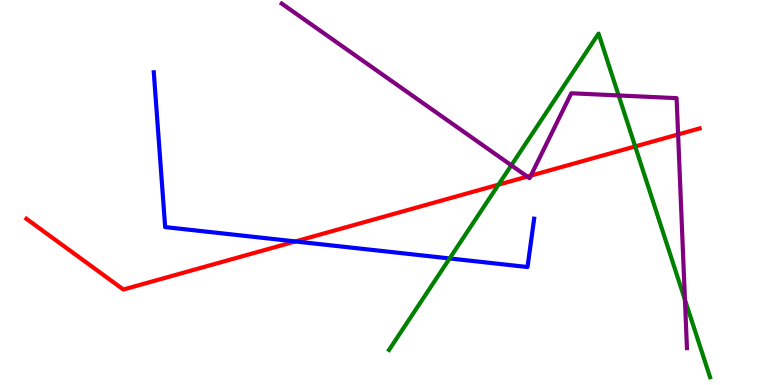[{'lines': ['blue', 'red'], 'intersections': [{'x': 3.81, 'y': 3.73}]}, {'lines': ['green', 'red'], 'intersections': [{'x': 6.43, 'y': 5.2}, {'x': 8.2, 'y': 6.2}]}, {'lines': ['purple', 'red'], 'intersections': [{'x': 6.8, 'y': 5.41}, {'x': 6.85, 'y': 5.44}, {'x': 8.75, 'y': 6.51}]}, {'lines': ['blue', 'green'], 'intersections': [{'x': 5.8, 'y': 3.29}]}, {'lines': ['blue', 'purple'], 'intersections': []}, {'lines': ['green', 'purple'], 'intersections': [{'x': 6.6, 'y': 5.71}, {'x': 7.98, 'y': 7.52}, {'x': 8.84, 'y': 2.21}]}]